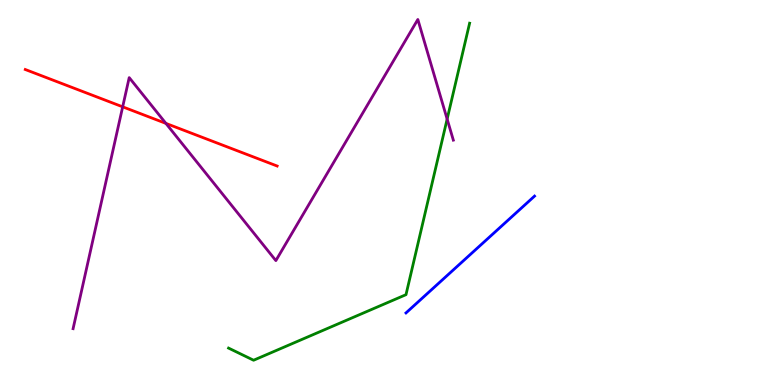[{'lines': ['blue', 'red'], 'intersections': []}, {'lines': ['green', 'red'], 'intersections': []}, {'lines': ['purple', 'red'], 'intersections': [{'x': 1.58, 'y': 7.23}, {'x': 2.14, 'y': 6.79}]}, {'lines': ['blue', 'green'], 'intersections': []}, {'lines': ['blue', 'purple'], 'intersections': []}, {'lines': ['green', 'purple'], 'intersections': [{'x': 5.77, 'y': 6.91}]}]